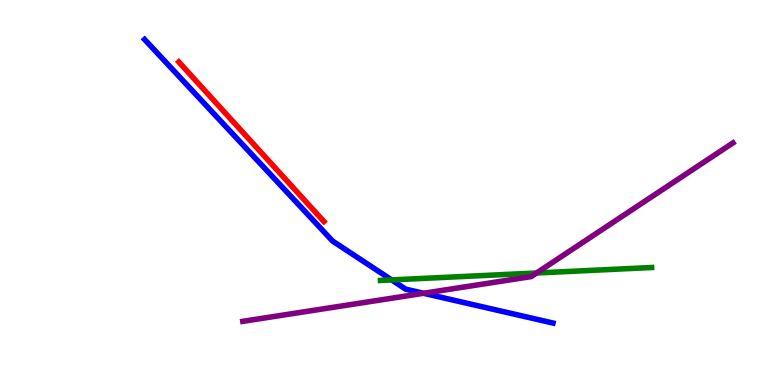[{'lines': ['blue', 'red'], 'intersections': []}, {'lines': ['green', 'red'], 'intersections': []}, {'lines': ['purple', 'red'], 'intersections': []}, {'lines': ['blue', 'green'], 'intersections': [{'x': 5.05, 'y': 2.73}]}, {'lines': ['blue', 'purple'], 'intersections': [{'x': 5.47, 'y': 2.38}]}, {'lines': ['green', 'purple'], 'intersections': [{'x': 6.92, 'y': 2.91}]}]